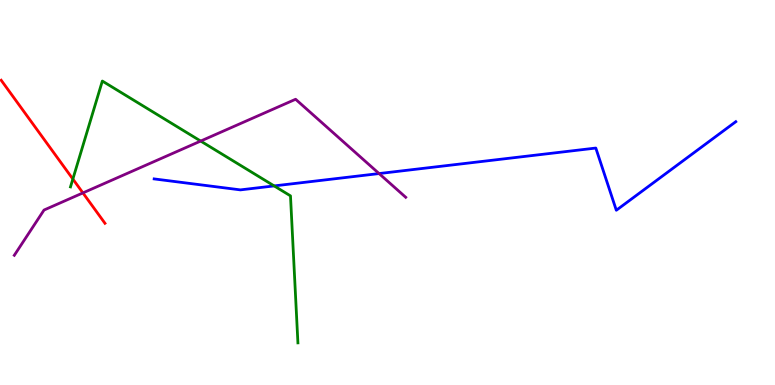[{'lines': ['blue', 'red'], 'intersections': []}, {'lines': ['green', 'red'], 'intersections': [{'x': 0.94, 'y': 5.35}]}, {'lines': ['purple', 'red'], 'intersections': [{'x': 1.07, 'y': 4.99}]}, {'lines': ['blue', 'green'], 'intersections': [{'x': 3.54, 'y': 5.17}]}, {'lines': ['blue', 'purple'], 'intersections': [{'x': 4.89, 'y': 5.49}]}, {'lines': ['green', 'purple'], 'intersections': [{'x': 2.59, 'y': 6.34}]}]